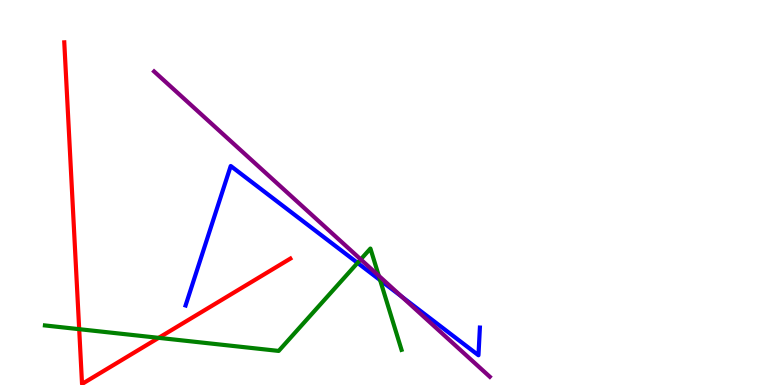[{'lines': ['blue', 'red'], 'intersections': []}, {'lines': ['green', 'red'], 'intersections': [{'x': 1.02, 'y': 1.45}, {'x': 2.05, 'y': 1.22}]}, {'lines': ['purple', 'red'], 'intersections': []}, {'lines': ['blue', 'green'], 'intersections': [{'x': 4.61, 'y': 3.17}, {'x': 4.9, 'y': 2.72}]}, {'lines': ['blue', 'purple'], 'intersections': [{'x': 5.18, 'y': 2.3}]}, {'lines': ['green', 'purple'], 'intersections': [{'x': 4.65, 'y': 3.26}, {'x': 4.89, 'y': 2.84}]}]